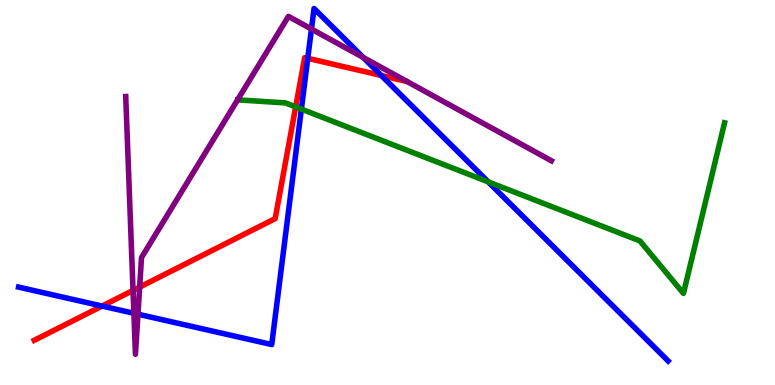[{'lines': ['blue', 'red'], 'intersections': [{'x': 1.32, 'y': 2.05}, {'x': 3.97, 'y': 8.49}, {'x': 4.92, 'y': 8.04}]}, {'lines': ['green', 'red'], 'intersections': [{'x': 3.81, 'y': 7.22}]}, {'lines': ['purple', 'red'], 'intersections': [{'x': 1.72, 'y': 2.46}, {'x': 1.8, 'y': 2.54}]}, {'lines': ['blue', 'green'], 'intersections': [{'x': 3.89, 'y': 7.17}, {'x': 6.3, 'y': 5.28}]}, {'lines': ['blue', 'purple'], 'intersections': [{'x': 1.73, 'y': 1.86}, {'x': 1.78, 'y': 1.84}, {'x': 4.02, 'y': 9.25}, {'x': 4.69, 'y': 8.51}]}, {'lines': ['green', 'purple'], 'intersections': []}]